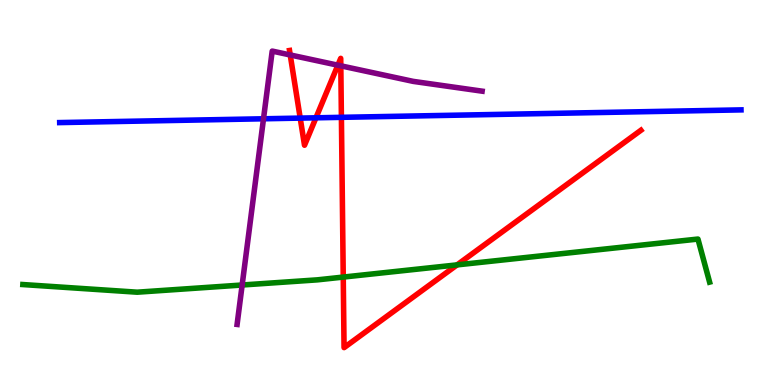[{'lines': ['blue', 'red'], 'intersections': [{'x': 3.87, 'y': 6.93}, {'x': 4.08, 'y': 6.94}, {'x': 4.41, 'y': 6.95}]}, {'lines': ['green', 'red'], 'intersections': [{'x': 4.43, 'y': 2.8}, {'x': 5.9, 'y': 3.12}]}, {'lines': ['purple', 'red'], 'intersections': [{'x': 3.74, 'y': 8.57}, {'x': 4.36, 'y': 8.31}, {'x': 4.4, 'y': 8.29}]}, {'lines': ['blue', 'green'], 'intersections': []}, {'lines': ['blue', 'purple'], 'intersections': [{'x': 3.4, 'y': 6.91}]}, {'lines': ['green', 'purple'], 'intersections': [{'x': 3.12, 'y': 2.6}]}]